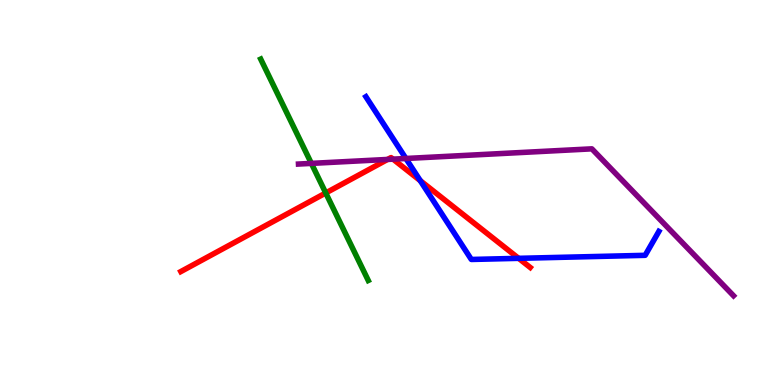[{'lines': ['blue', 'red'], 'intersections': [{'x': 5.42, 'y': 5.31}, {'x': 6.69, 'y': 3.29}]}, {'lines': ['green', 'red'], 'intersections': [{'x': 4.2, 'y': 4.99}]}, {'lines': ['purple', 'red'], 'intersections': [{'x': 5.0, 'y': 5.86}, {'x': 5.07, 'y': 5.87}]}, {'lines': ['blue', 'green'], 'intersections': []}, {'lines': ['blue', 'purple'], 'intersections': [{'x': 5.24, 'y': 5.88}]}, {'lines': ['green', 'purple'], 'intersections': [{'x': 4.02, 'y': 5.76}]}]